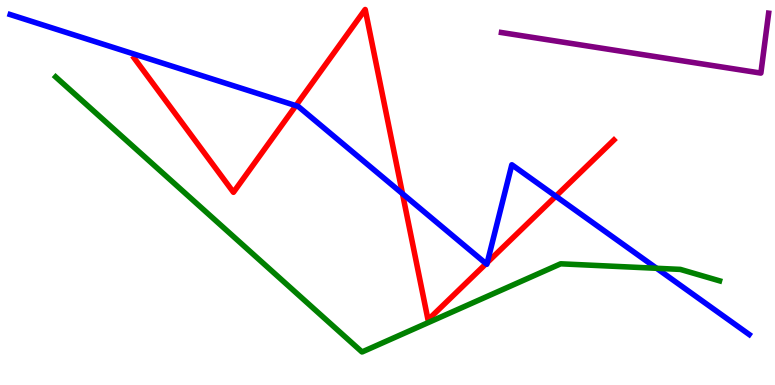[{'lines': ['blue', 'red'], 'intersections': [{'x': 3.82, 'y': 7.26}, {'x': 5.19, 'y': 4.97}, {'x': 6.27, 'y': 3.15}, {'x': 6.29, 'y': 3.18}, {'x': 7.17, 'y': 4.9}]}, {'lines': ['green', 'red'], 'intersections': []}, {'lines': ['purple', 'red'], 'intersections': []}, {'lines': ['blue', 'green'], 'intersections': [{'x': 8.47, 'y': 3.03}]}, {'lines': ['blue', 'purple'], 'intersections': []}, {'lines': ['green', 'purple'], 'intersections': []}]